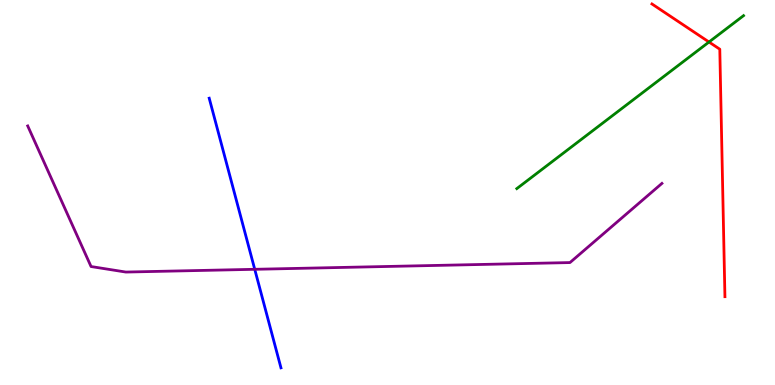[{'lines': ['blue', 'red'], 'intersections': []}, {'lines': ['green', 'red'], 'intersections': [{'x': 9.15, 'y': 8.91}]}, {'lines': ['purple', 'red'], 'intersections': []}, {'lines': ['blue', 'green'], 'intersections': []}, {'lines': ['blue', 'purple'], 'intersections': [{'x': 3.29, 'y': 3.01}]}, {'lines': ['green', 'purple'], 'intersections': []}]